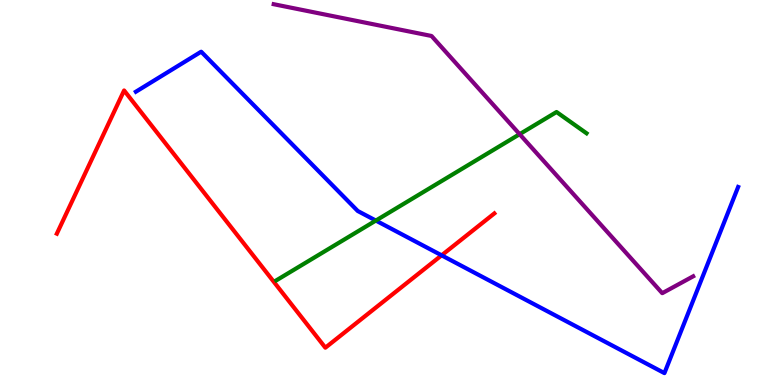[{'lines': ['blue', 'red'], 'intersections': [{'x': 5.7, 'y': 3.37}]}, {'lines': ['green', 'red'], 'intersections': []}, {'lines': ['purple', 'red'], 'intersections': []}, {'lines': ['blue', 'green'], 'intersections': [{'x': 4.85, 'y': 4.27}]}, {'lines': ['blue', 'purple'], 'intersections': []}, {'lines': ['green', 'purple'], 'intersections': [{'x': 6.7, 'y': 6.51}]}]